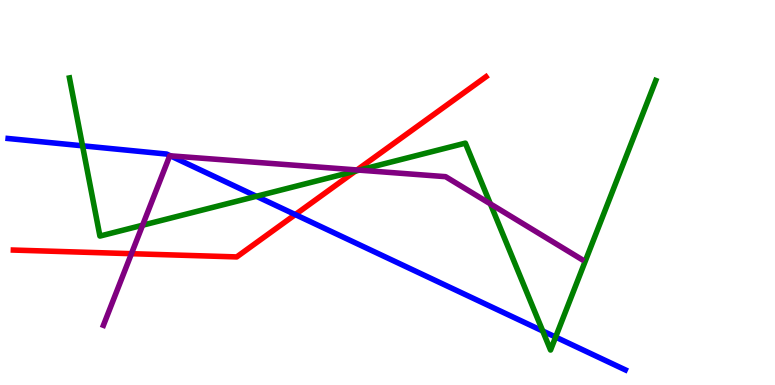[{'lines': ['blue', 'red'], 'intersections': [{'x': 3.81, 'y': 4.43}]}, {'lines': ['green', 'red'], 'intersections': [{'x': 4.59, 'y': 5.56}]}, {'lines': ['purple', 'red'], 'intersections': [{'x': 1.7, 'y': 3.41}, {'x': 4.61, 'y': 5.59}]}, {'lines': ['blue', 'green'], 'intersections': [{'x': 1.06, 'y': 6.21}, {'x': 3.31, 'y': 4.9}, {'x': 7.0, 'y': 1.4}, {'x': 7.17, 'y': 1.25}]}, {'lines': ['blue', 'purple'], 'intersections': [{'x': 2.2, 'y': 5.95}]}, {'lines': ['green', 'purple'], 'intersections': [{'x': 1.84, 'y': 4.15}, {'x': 4.64, 'y': 5.58}, {'x': 6.33, 'y': 4.7}]}]